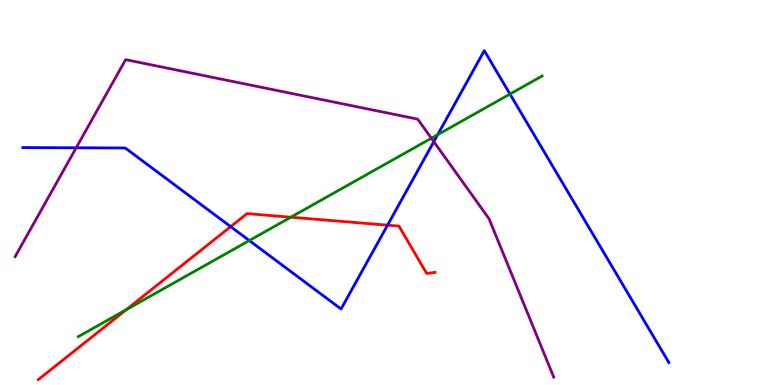[{'lines': ['blue', 'red'], 'intersections': [{'x': 2.98, 'y': 4.11}, {'x': 5.0, 'y': 4.15}]}, {'lines': ['green', 'red'], 'intersections': [{'x': 1.63, 'y': 1.96}, {'x': 3.75, 'y': 4.36}]}, {'lines': ['purple', 'red'], 'intersections': []}, {'lines': ['blue', 'green'], 'intersections': [{'x': 3.22, 'y': 3.75}, {'x': 5.65, 'y': 6.5}, {'x': 6.58, 'y': 7.56}]}, {'lines': ['blue', 'purple'], 'intersections': [{'x': 0.983, 'y': 6.16}, {'x': 5.6, 'y': 6.32}]}, {'lines': ['green', 'purple'], 'intersections': [{'x': 5.57, 'y': 6.41}]}]